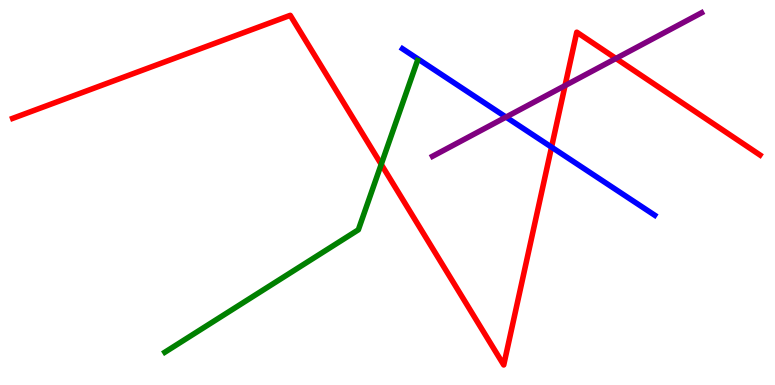[{'lines': ['blue', 'red'], 'intersections': [{'x': 7.12, 'y': 6.18}]}, {'lines': ['green', 'red'], 'intersections': [{'x': 4.92, 'y': 5.73}]}, {'lines': ['purple', 'red'], 'intersections': [{'x': 7.29, 'y': 7.78}, {'x': 7.95, 'y': 8.48}]}, {'lines': ['blue', 'green'], 'intersections': []}, {'lines': ['blue', 'purple'], 'intersections': [{'x': 6.53, 'y': 6.96}]}, {'lines': ['green', 'purple'], 'intersections': []}]